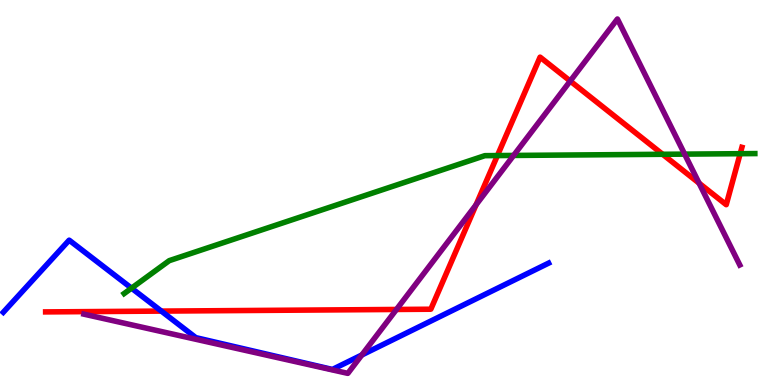[{'lines': ['blue', 'red'], 'intersections': [{'x': 2.08, 'y': 1.92}]}, {'lines': ['green', 'red'], 'intersections': [{'x': 6.42, 'y': 5.96}, {'x': 8.55, 'y': 5.99}, {'x': 9.55, 'y': 6.01}]}, {'lines': ['purple', 'red'], 'intersections': [{'x': 5.12, 'y': 1.96}, {'x': 6.14, 'y': 4.68}, {'x': 7.36, 'y': 7.9}, {'x': 9.02, 'y': 5.24}]}, {'lines': ['blue', 'green'], 'intersections': [{'x': 1.7, 'y': 2.52}]}, {'lines': ['blue', 'purple'], 'intersections': [{'x': 4.67, 'y': 0.78}]}, {'lines': ['green', 'purple'], 'intersections': [{'x': 6.63, 'y': 5.96}, {'x': 8.83, 'y': 6.0}]}]